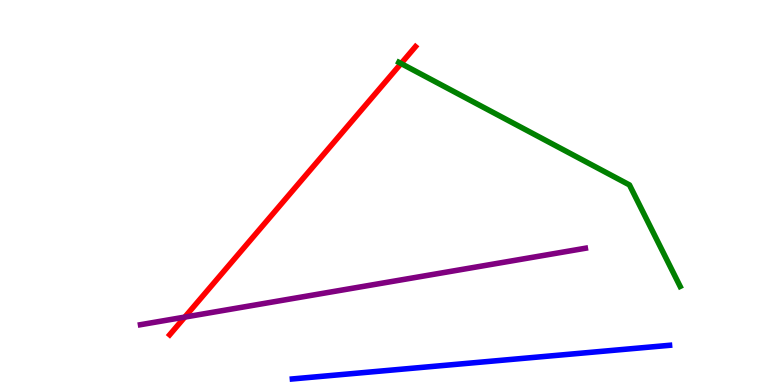[{'lines': ['blue', 'red'], 'intersections': []}, {'lines': ['green', 'red'], 'intersections': [{'x': 5.18, 'y': 8.35}]}, {'lines': ['purple', 'red'], 'intersections': [{'x': 2.38, 'y': 1.76}]}, {'lines': ['blue', 'green'], 'intersections': []}, {'lines': ['blue', 'purple'], 'intersections': []}, {'lines': ['green', 'purple'], 'intersections': []}]